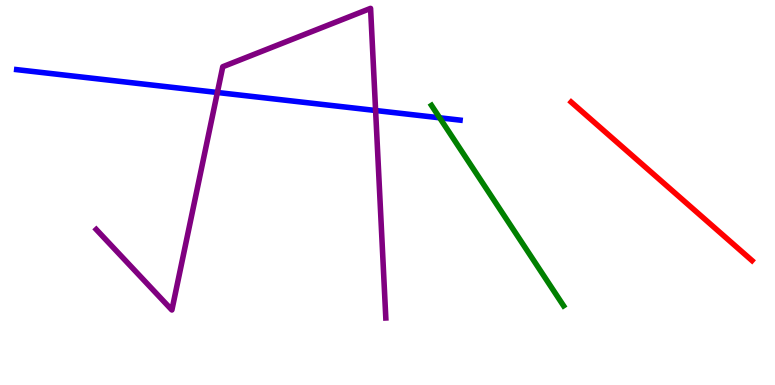[{'lines': ['blue', 'red'], 'intersections': []}, {'lines': ['green', 'red'], 'intersections': []}, {'lines': ['purple', 'red'], 'intersections': []}, {'lines': ['blue', 'green'], 'intersections': [{'x': 5.67, 'y': 6.94}]}, {'lines': ['blue', 'purple'], 'intersections': [{'x': 2.8, 'y': 7.6}, {'x': 4.85, 'y': 7.13}]}, {'lines': ['green', 'purple'], 'intersections': []}]